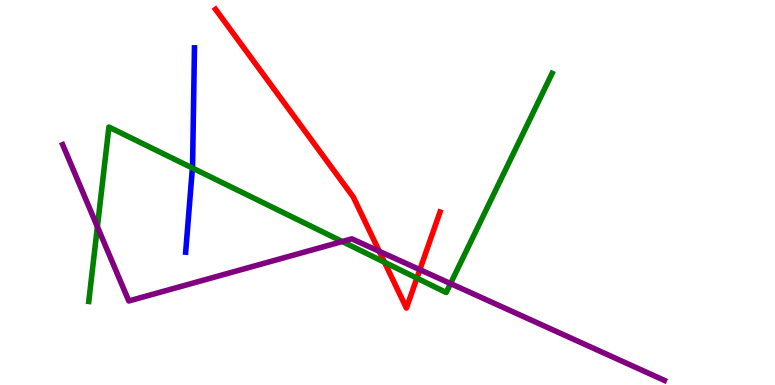[{'lines': ['blue', 'red'], 'intersections': []}, {'lines': ['green', 'red'], 'intersections': [{'x': 4.96, 'y': 3.19}, {'x': 5.38, 'y': 2.78}]}, {'lines': ['purple', 'red'], 'intersections': [{'x': 4.89, 'y': 3.47}, {'x': 5.42, 'y': 3.0}]}, {'lines': ['blue', 'green'], 'intersections': [{'x': 2.48, 'y': 5.64}]}, {'lines': ['blue', 'purple'], 'intersections': []}, {'lines': ['green', 'purple'], 'intersections': [{'x': 1.26, 'y': 4.11}, {'x': 4.42, 'y': 3.73}, {'x': 5.81, 'y': 2.63}]}]